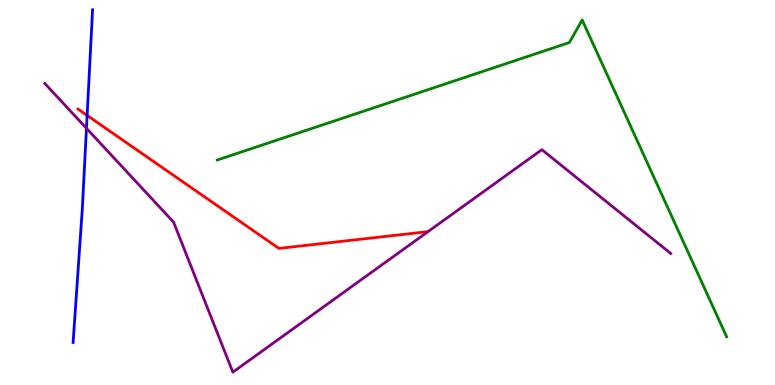[{'lines': ['blue', 'red'], 'intersections': [{'x': 1.12, 'y': 7.0}]}, {'lines': ['green', 'red'], 'intersections': []}, {'lines': ['purple', 'red'], 'intersections': []}, {'lines': ['blue', 'green'], 'intersections': []}, {'lines': ['blue', 'purple'], 'intersections': [{'x': 1.12, 'y': 6.67}]}, {'lines': ['green', 'purple'], 'intersections': []}]